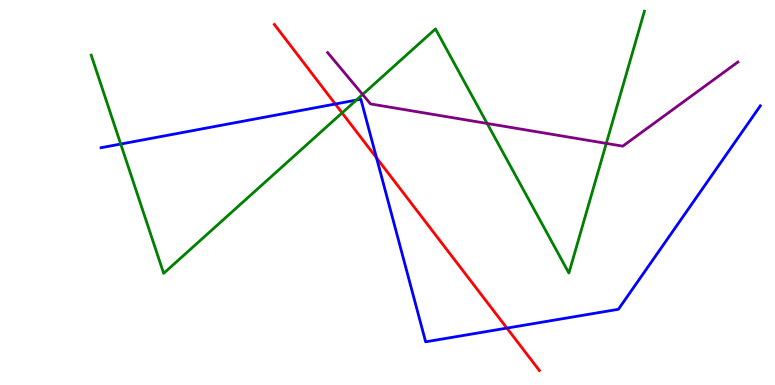[{'lines': ['blue', 'red'], 'intersections': [{'x': 4.33, 'y': 7.3}, {'x': 4.86, 'y': 5.9}, {'x': 6.54, 'y': 1.48}]}, {'lines': ['green', 'red'], 'intersections': [{'x': 4.41, 'y': 7.07}]}, {'lines': ['purple', 'red'], 'intersections': []}, {'lines': ['blue', 'green'], 'intersections': [{'x': 1.56, 'y': 6.26}, {'x': 4.6, 'y': 7.4}]}, {'lines': ['blue', 'purple'], 'intersections': []}, {'lines': ['green', 'purple'], 'intersections': [{'x': 4.68, 'y': 7.55}, {'x': 6.29, 'y': 6.79}, {'x': 7.82, 'y': 6.28}]}]